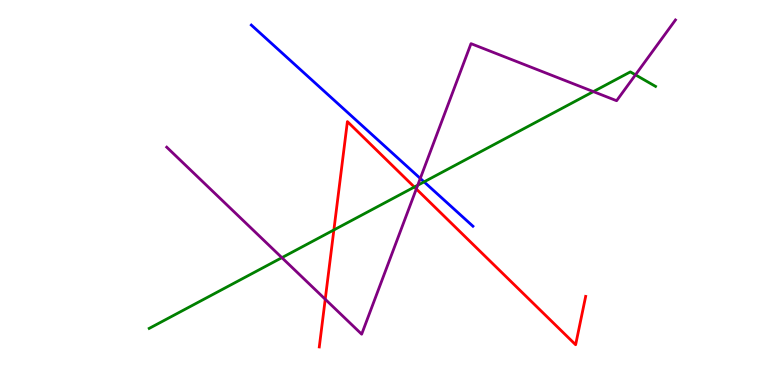[{'lines': ['blue', 'red'], 'intersections': []}, {'lines': ['green', 'red'], 'intersections': [{'x': 4.31, 'y': 4.03}, {'x': 5.35, 'y': 5.14}]}, {'lines': ['purple', 'red'], 'intersections': [{'x': 4.2, 'y': 2.23}, {'x': 5.37, 'y': 5.09}]}, {'lines': ['blue', 'green'], 'intersections': [{'x': 5.47, 'y': 5.28}]}, {'lines': ['blue', 'purple'], 'intersections': [{'x': 5.42, 'y': 5.37}]}, {'lines': ['green', 'purple'], 'intersections': [{'x': 3.64, 'y': 3.31}, {'x': 5.39, 'y': 5.19}, {'x': 7.66, 'y': 7.62}, {'x': 8.2, 'y': 8.06}]}]